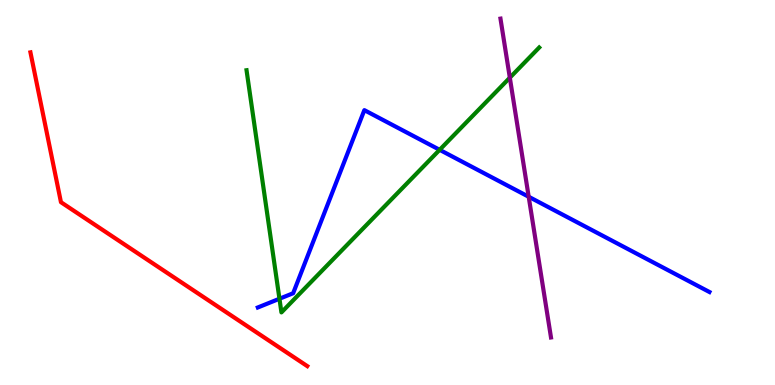[{'lines': ['blue', 'red'], 'intersections': []}, {'lines': ['green', 'red'], 'intersections': []}, {'lines': ['purple', 'red'], 'intersections': []}, {'lines': ['blue', 'green'], 'intersections': [{'x': 3.61, 'y': 2.24}, {'x': 5.67, 'y': 6.11}]}, {'lines': ['blue', 'purple'], 'intersections': [{'x': 6.82, 'y': 4.89}]}, {'lines': ['green', 'purple'], 'intersections': [{'x': 6.58, 'y': 7.98}]}]